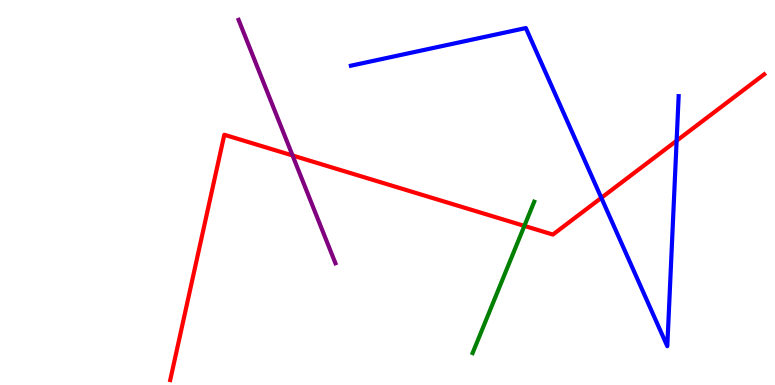[{'lines': ['blue', 'red'], 'intersections': [{'x': 7.76, 'y': 4.86}, {'x': 8.73, 'y': 6.34}]}, {'lines': ['green', 'red'], 'intersections': [{'x': 6.77, 'y': 4.13}]}, {'lines': ['purple', 'red'], 'intersections': [{'x': 3.77, 'y': 5.96}]}, {'lines': ['blue', 'green'], 'intersections': []}, {'lines': ['blue', 'purple'], 'intersections': []}, {'lines': ['green', 'purple'], 'intersections': []}]